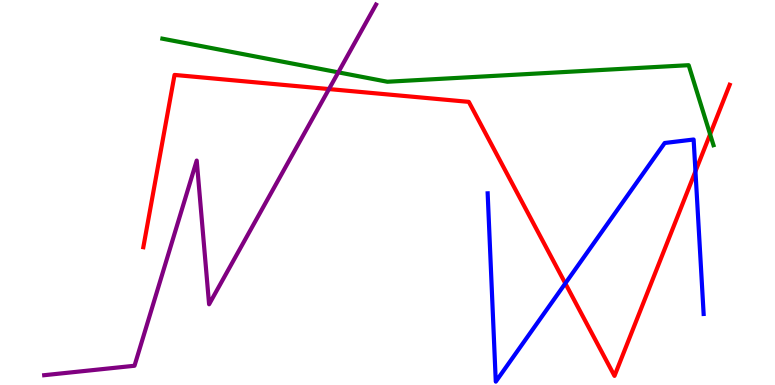[{'lines': ['blue', 'red'], 'intersections': [{'x': 7.29, 'y': 2.64}, {'x': 8.97, 'y': 5.55}]}, {'lines': ['green', 'red'], 'intersections': [{'x': 9.16, 'y': 6.51}]}, {'lines': ['purple', 'red'], 'intersections': [{'x': 4.24, 'y': 7.69}]}, {'lines': ['blue', 'green'], 'intersections': []}, {'lines': ['blue', 'purple'], 'intersections': []}, {'lines': ['green', 'purple'], 'intersections': [{'x': 4.37, 'y': 8.12}]}]